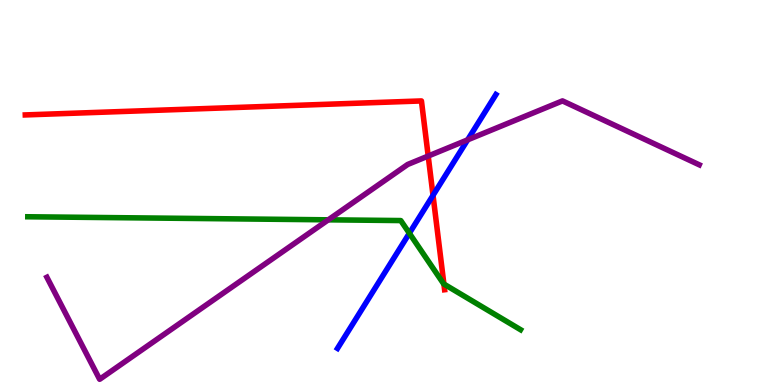[{'lines': ['blue', 'red'], 'intersections': [{'x': 5.59, 'y': 4.93}]}, {'lines': ['green', 'red'], 'intersections': [{'x': 5.73, 'y': 2.62}]}, {'lines': ['purple', 'red'], 'intersections': [{'x': 5.53, 'y': 5.95}]}, {'lines': ['blue', 'green'], 'intersections': [{'x': 5.28, 'y': 3.94}]}, {'lines': ['blue', 'purple'], 'intersections': [{'x': 6.03, 'y': 6.37}]}, {'lines': ['green', 'purple'], 'intersections': [{'x': 4.24, 'y': 4.29}]}]